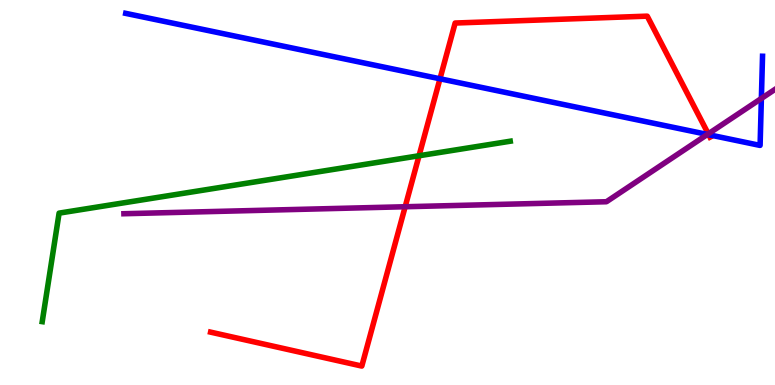[{'lines': ['blue', 'red'], 'intersections': [{'x': 5.68, 'y': 7.95}, {'x': 9.15, 'y': 6.5}]}, {'lines': ['green', 'red'], 'intersections': [{'x': 5.41, 'y': 5.95}]}, {'lines': ['purple', 'red'], 'intersections': [{'x': 5.23, 'y': 4.63}, {'x': 9.14, 'y': 6.52}]}, {'lines': ['blue', 'green'], 'intersections': []}, {'lines': ['blue', 'purple'], 'intersections': [{'x': 9.13, 'y': 6.51}, {'x': 9.82, 'y': 7.44}]}, {'lines': ['green', 'purple'], 'intersections': []}]